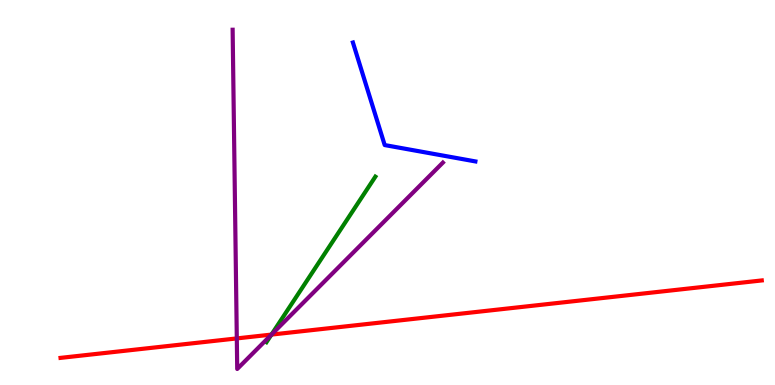[{'lines': ['blue', 'red'], 'intersections': []}, {'lines': ['green', 'red'], 'intersections': [{'x': 3.5, 'y': 1.31}]}, {'lines': ['purple', 'red'], 'intersections': [{'x': 3.06, 'y': 1.21}, {'x': 3.5, 'y': 1.31}]}, {'lines': ['blue', 'green'], 'intersections': []}, {'lines': ['blue', 'purple'], 'intersections': []}, {'lines': ['green', 'purple'], 'intersections': [{'x': 3.5, 'y': 1.31}]}]